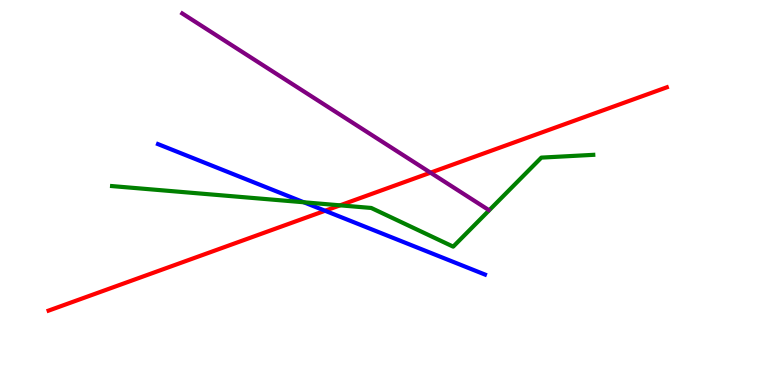[{'lines': ['blue', 'red'], 'intersections': [{'x': 4.19, 'y': 4.53}]}, {'lines': ['green', 'red'], 'intersections': [{'x': 4.39, 'y': 4.67}]}, {'lines': ['purple', 'red'], 'intersections': [{'x': 5.55, 'y': 5.52}]}, {'lines': ['blue', 'green'], 'intersections': [{'x': 3.92, 'y': 4.75}]}, {'lines': ['blue', 'purple'], 'intersections': []}, {'lines': ['green', 'purple'], 'intersections': []}]